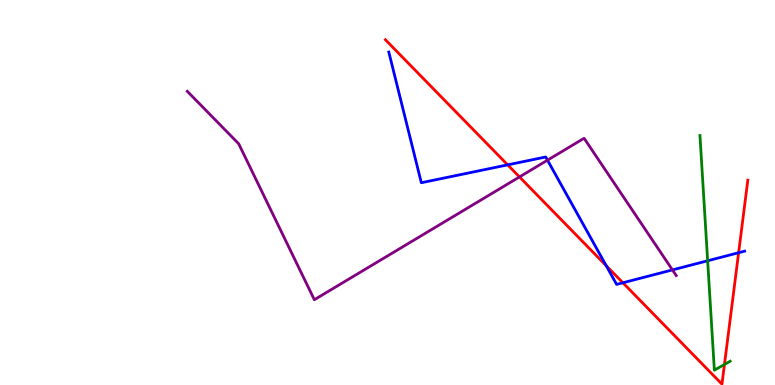[{'lines': ['blue', 'red'], 'intersections': [{'x': 6.55, 'y': 5.72}, {'x': 7.82, 'y': 3.1}, {'x': 8.04, 'y': 2.66}, {'x': 9.53, 'y': 3.44}]}, {'lines': ['green', 'red'], 'intersections': [{'x': 9.35, 'y': 0.534}]}, {'lines': ['purple', 'red'], 'intersections': [{'x': 6.7, 'y': 5.4}]}, {'lines': ['blue', 'green'], 'intersections': [{'x': 9.13, 'y': 3.23}]}, {'lines': ['blue', 'purple'], 'intersections': [{'x': 7.06, 'y': 5.84}, {'x': 8.68, 'y': 2.99}]}, {'lines': ['green', 'purple'], 'intersections': []}]